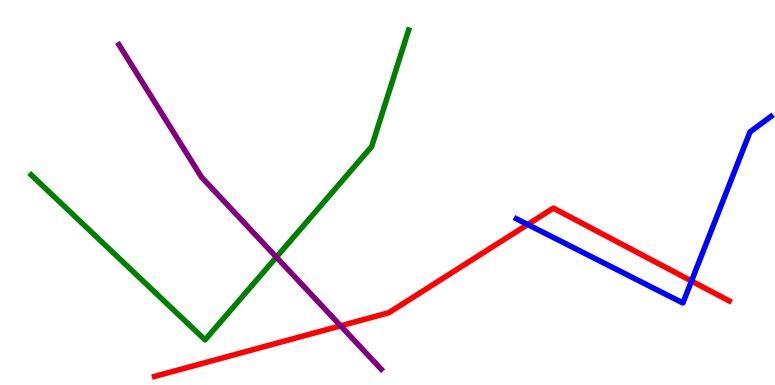[{'lines': ['blue', 'red'], 'intersections': [{'x': 6.81, 'y': 4.17}, {'x': 8.92, 'y': 2.7}]}, {'lines': ['green', 'red'], 'intersections': []}, {'lines': ['purple', 'red'], 'intersections': [{'x': 4.4, 'y': 1.54}]}, {'lines': ['blue', 'green'], 'intersections': []}, {'lines': ['blue', 'purple'], 'intersections': []}, {'lines': ['green', 'purple'], 'intersections': [{'x': 3.57, 'y': 3.32}]}]